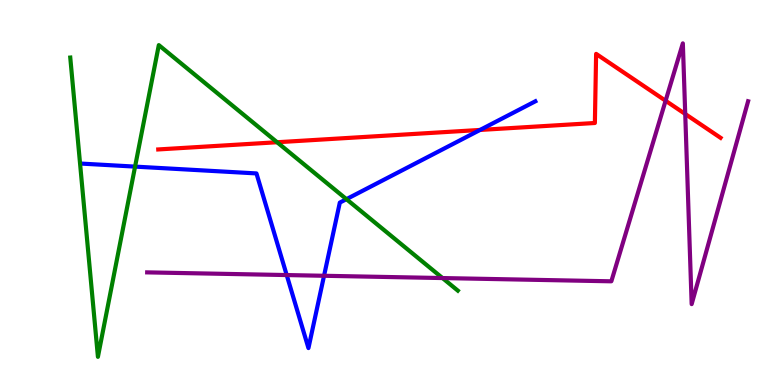[{'lines': ['blue', 'red'], 'intersections': [{'x': 6.19, 'y': 6.62}]}, {'lines': ['green', 'red'], 'intersections': [{'x': 3.58, 'y': 6.31}]}, {'lines': ['purple', 'red'], 'intersections': [{'x': 8.59, 'y': 7.38}, {'x': 8.84, 'y': 7.04}]}, {'lines': ['blue', 'green'], 'intersections': [{'x': 1.74, 'y': 5.67}, {'x': 4.47, 'y': 4.83}]}, {'lines': ['blue', 'purple'], 'intersections': [{'x': 3.7, 'y': 2.86}, {'x': 4.18, 'y': 2.84}]}, {'lines': ['green', 'purple'], 'intersections': [{'x': 5.71, 'y': 2.78}]}]